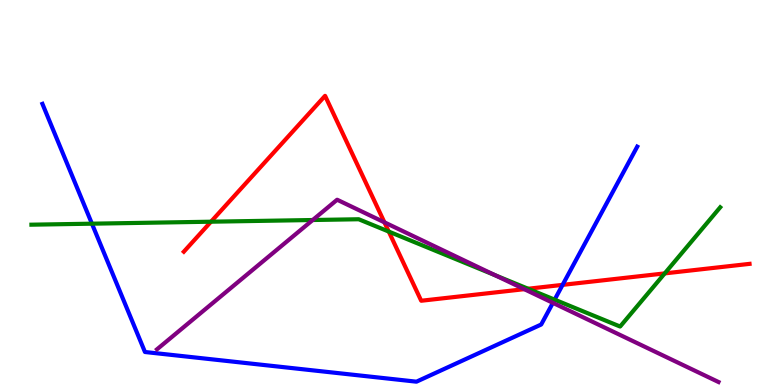[{'lines': ['blue', 'red'], 'intersections': [{'x': 7.26, 'y': 2.6}]}, {'lines': ['green', 'red'], 'intersections': [{'x': 2.72, 'y': 4.24}, {'x': 5.02, 'y': 3.99}, {'x': 6.81, 'y': 2.5}, {'x': 8.58, 'y': 2.9}]}, {'lines': ['purple', 'red'], 'intersections': [{'x': 4.96, 'y': 4.23}, {'x': 6.76, 'y': 2.49}]}, {'lines': ['blue', 'green'], 'intersections': [{'x': 1.19, 'y': 4.19}, {'x': 7.16, 'y': 2.22}]}, {'lines': ['blue', 'purple'], 'intersections': [{'x': 7.13, 'y': 2.13}]}, {'lines': ['green', 'purple'], 'intersections': [{'x': 4.03, 'y': 4.29}, {'x': 6.39, 'y': 2.85}]}]